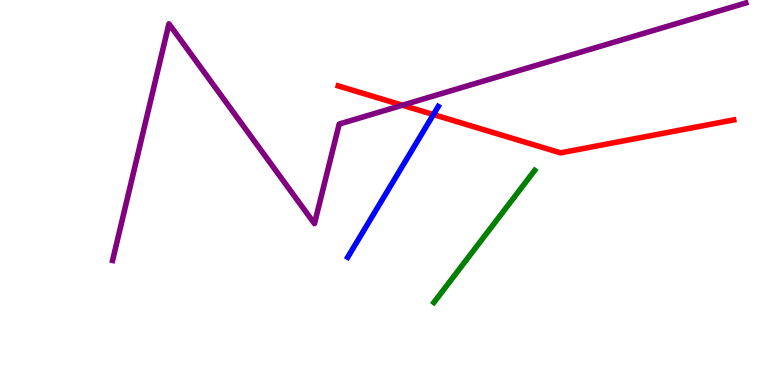[{'lines': ['blue', 'red'], 'intersections': [{'x': 5.59, 'y': 7.02}]}, {'lines': ['green', 'red'], 'intersections': []}, {'lines': ['purple', 'red'], 'intersections': [{'x': 5.19, 'y': 7.27}]}, {'lines': ['blue', 'green'], 'intersections': []}, {'lines': ['blue', 'purple'], 'intersections': []}, {'lines': ['green', 'purple'], 'intersections': []}]